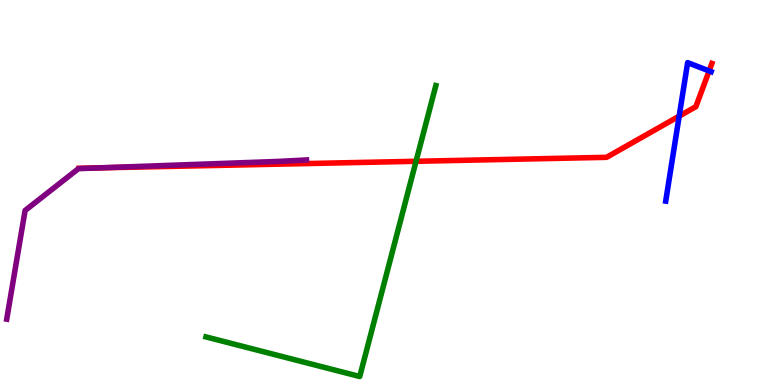[{'lines': ['blue', 'red'], 'intersections': [{'x': 8.76, 'y': 6.98}, {'x': 9.15, 'y': 8.16}]}, {'lines': ['green', 'red'], 'intersections': [{'x': 5.37, 'y': 5.81}]}, {'lines': ['purple', 'red'], 'intersections': [{'x': 1.28, 'y': 5.64}]}, {'lines': ['blue', 'green'], 'intersections': []}, {'lines': ['blue', 'purple'], 'intersections': []}, {'lines': ['green', 'purple'], 'intersections': []}]